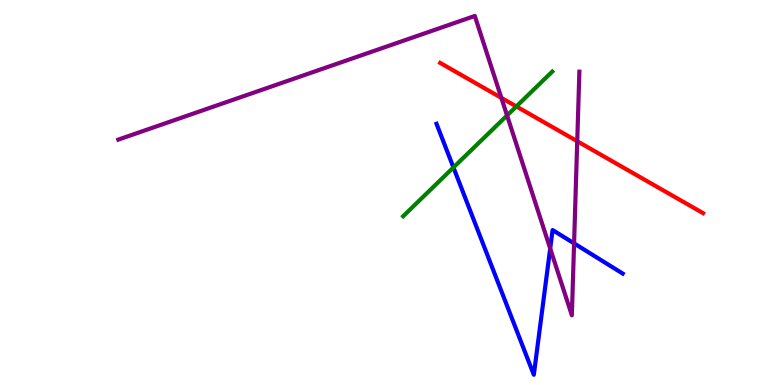[{'lines': ['blue', 'red'], 'intersections': []}, {'lines': ['green', 'red'], 'intersections': [{'x': 6.66, 'y': 7.24}]}, {'lines': ['purple', 'red'], 'intersections': [{'x': 6.47, 'y': 7.46}, {'x': 7.45, 'y': 6.33}]}, {'lines': ['blue', 'green'], 'intersections': [{'x': 5.85, 'y': 5.65}]}, {'lines': ['blue', 'purple'], 'intersections': [{'x': 7.1, 'y': 3.55}, {'x': 7.41, 'y': 3.68}]}, {'lines': ['green', 'purple'], 'intersections': [{'x': 6.54, 'y': 7.0}]}]